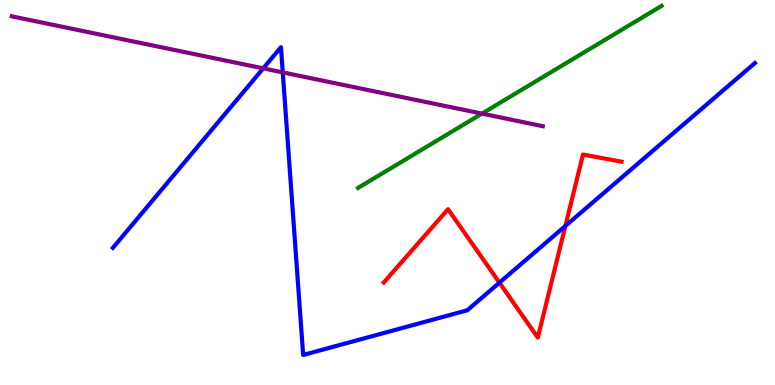[{'lines': ['blue', 'red'], 'intersections': [{'x': 6.44, 'y': 2.66}, {'x': 7.3, 'y': 4.13}]}, {'lines': ['green', 'red'], 'intersections': []}, {'lines': ['purple', 'red'], 'intersections': []}, {'lines': ['blue', 'green'], 'intersections': []}, {'lines': ['blue', 'purple'], 'intersections': [{'x': 3.4, 'y': 8.22}, {'x': 3.65, 'y': 8.12}]}, {'lines': ['green', 'purple'], 'intersections': [{'x': 6.22, 'y': 7.05}]}]